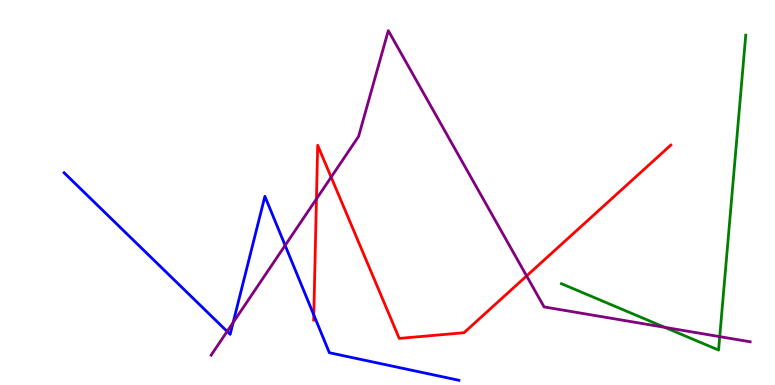[{'lines': ['blue', 'red'], 'intersections': [{'x': 4.05, 'y': 1.82}]}, {'lines': ['green', 'red'], 'intersections': []}, {'lines': ['purple', 'red'], 'intersections': [{'x': 4.08, 'y': 4.83}, {'x': 4.27, 'y': 5.4}, {'x': 6.79, 'y': 2.83}]}, {'lines': ['blue', 'green'], 'intersections': []}, {'lines': ['blue', 'purple'], 'intersections': [{'x': 2.93, 'y': 1.39}, {'x': 3.01, 'y': 1.62}, {'x': 3.68, 'y': 3.63}]}, {'lines': ['green', 'purple'], 'intersections': [{'x': 8.58, 'y': 1.5}, {'x': 9.29, 'y': 1.26}]}]